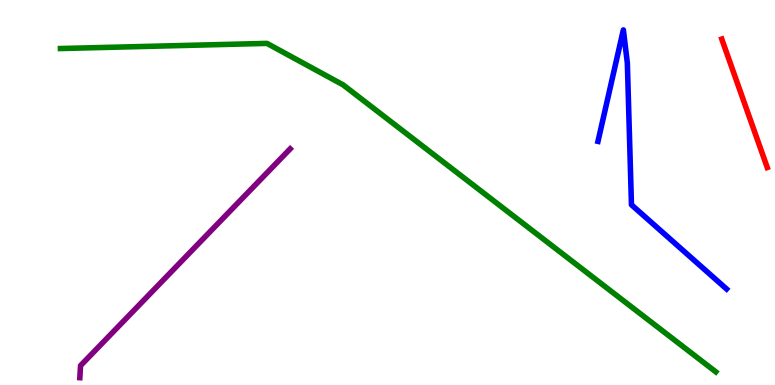[{'lines': ['blue', 'red'], 'intersections': []}, {'lines': ['green', 'red'], 'intersections': []}, {'lines': ['purple', 'red'], 'intersections': []}, {'lines': ['blue', 'green'], 'intersections': []}, {'lines': ['blue', 'purple'], 'intersections': []}, {'lines': ['green', 'purple'], 'intersections': []}]